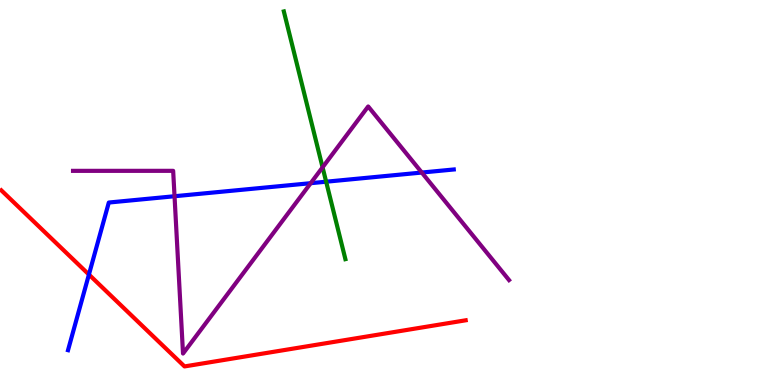[{'lines': ['blue', 'red'], 'intersections': [{'x': 1.15, 'y': 2.87}]}, {'lines': ['green', 'red'], 'intersections': []}, {'lines': ['purple', 'red'], 'intersections': []}, {'lines': ['blue', 'green'], 'intersections': [{'x': 4.21, 'y': 5.28}]}, {'lines': ['blue', 'purple'], 'intersections': [{'x': 2.25, 'y': 4.9}, {'x': 4.01, 'y': 5.24}, {'x': 5.44, 'y': 5.52}]}, {'lines': ['green', 'purple'], 'intersections': [{'x': 4.16, 'y': 5.65}]}]